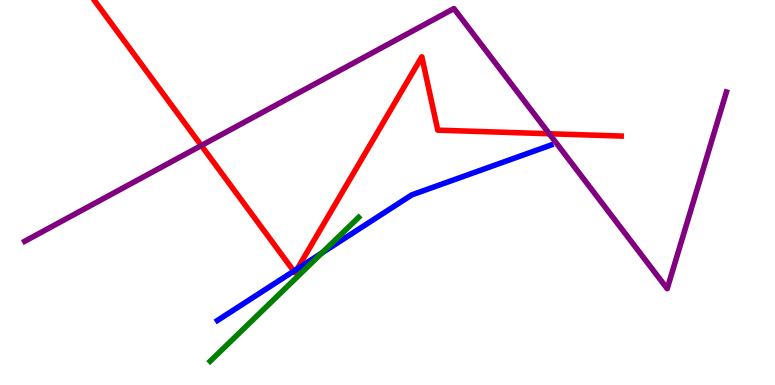[{'lines': ['blue', 'red'], 'intersections': [{'x': 3.79, 'y': 2.96}, {'x': 3.84, 'y': 3.02}]}, {'lines': ['green', 'red'], 'intersections': []}, {'lines': ['purple', 'red'], 'intersections': [{'x': 2.6, 'y': 6.22}, {'x': 7.09, 'y': 6.53}]}, {'lines': ['blue', 'green'], 'intersections': [{'x': 4.15, 'y': 3.43}]}, {'lines': ['blue', 'purple'], 'intersections': []}, {'lines': ['green', 'purple'], 'intersections': []}]